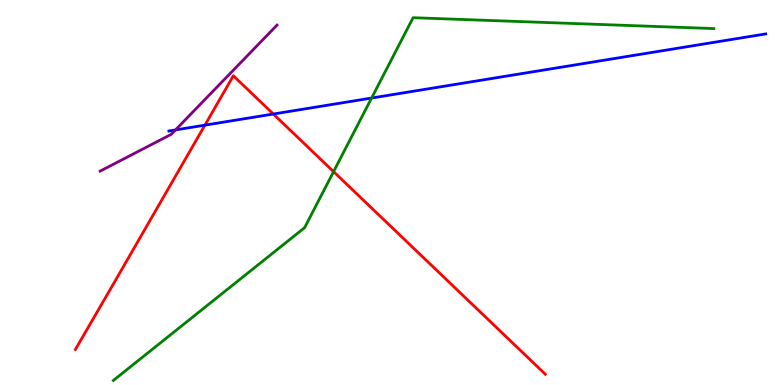[{'lines': ['blue', 'red'], 'intersections': [{'x': 2.64, 'y': 6.75}, {'x': 3.53, 'y': 7.04}]}, {'lines': ['green', 'red'], 'intersections': [{'x': 4.3, 'y': 5.54}]}, {'lines': ['purple', 'red'], 'intersections': []}, {'lines': ['blue', 'green'], 'intersections': [{'x': 4.79, 'y': 7.45}]}, {'lines': ['blue', 'purple'], 'intersections': [{'x': 2.26, 'y': 6.62}]}, {'lines': ['green', 'purple'], 'intersections': []}]